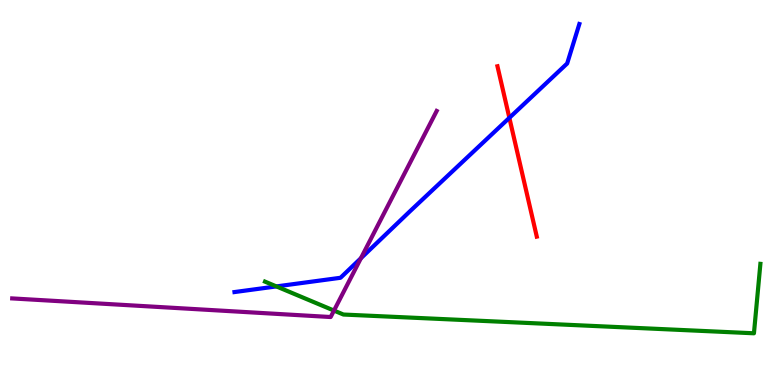[{'lines': ['blue', 'red'], 'intersections': [{'x': 6.57, 'y': 6.94}]}, {'lines': ['green', 'red'], 'intersections': []}, {'lines': ['purple', 'red'], 'intersections': []}, {'lines': ['blue', 'green'], 'intersections': [{'x': 3.57, 'y': 2.56}]}, {'lines': ['blue', 'purple'], 'intersections': [{'x': 4.66, 'y': 3.29}]}, {'lines': ['green', 'purple'], 'intersections': [{'x': 4.31, 'y': 1.93}]}]